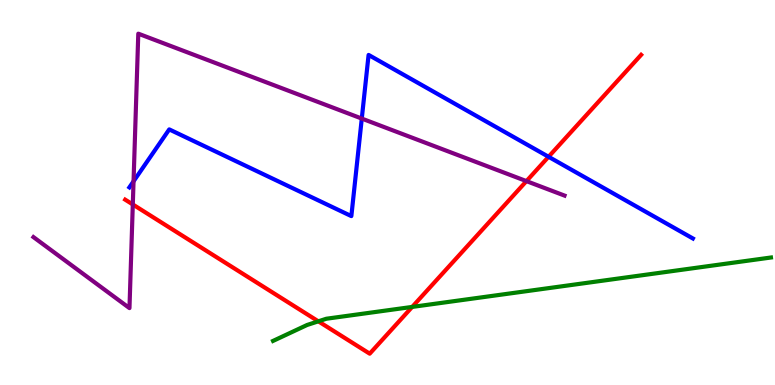[{'lines': ['blue', 'red'], 'intersections': [{'x': 7.08, 'y': 5.93}]}, {'lines': ['green', 'red'], 'intersections': [{'x': 4.11, 'y': 1.65}, {'x': 5.32, 'y': 2.03}]}, {'lines': ['purple', 'red'], 'intersections': [{'x': 1.71, 'y': 4.69}, {'x': 6.79, 'y': 5.3}]}, {'lines': ['blue', 'green'], 'intersections': []}, {'lines': ['blue', 'purple'], 'intersections': [{'x': 1.72, 'y': 5.29}, {'x': 4.67, 'y': 6.92}]}, {'lines': ['green', 'purple'], 'intersections': []}]